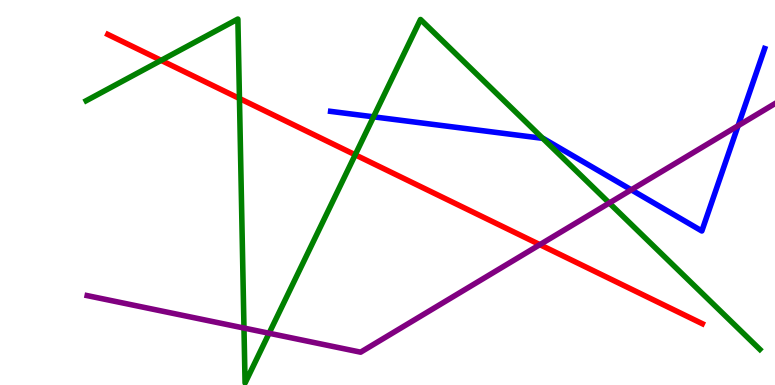[{'lines': ['blue', 'red'], 'intersections': []}, {'lines': ['green', 'red'], 'intersections': [{'x': 2.08, 'y': 8.43}, {'x': 3.09, 'y': 7.44}, {'x': 4.58, 'y': 5.98}]}, {'lines': ['purple', 'red'], 'intersections': [{'x': 6.97, 'y': 3.65}]}, {'lines': ['blue', 'green'], 'intersections': [{'x': 4.82, 'y': 6.97}, {'x': 7.0, 'y': 6.41}]}, {'lines': ['blue', 'purple'], 'intersections': [{'x': 8.15, 'y': 5.07}, {'x': 9.52, 'y': 6.73}]}, {'lines': ['green', 'purple'], 'intersections': [{'x': 3.15, 'y': 1.48}, {'x': 3.47, 'y': 1.34}, {'x': 7.86, 'y': 4.73}]}]